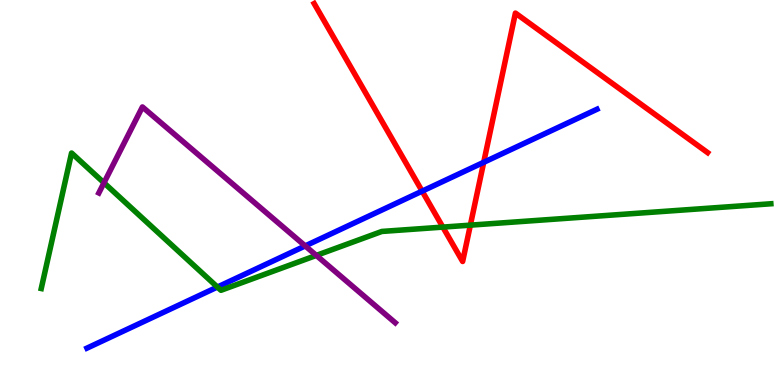[{'lines': ['blue', 'red'], 'intersections': [{'x': 5.45, 'y': 5.04}, {'x': 6.24, 'y': 5.78}]}, {'lines': ['green', 'red'], 'intersections': [{'x': 5.71, 'y': 4.1}, {'x': 6.07, 'y': 4.15}]}, {'lines': ['purple', 'red'], 'intersections': []}, {'lines': ['blue', 'green'], 'intersections': [{'x': 2.81, 'y': 2.54}]}, {'lines': ['blue', 'purple'], 'intersections': [{'x': 3.94, 'y': 3.61}]}, {'lines': ['green', 'purple'], 'intersections': [{'x': 1.34, 'y': 5.25}, {'x': 4.08, 'y': 3.37}]}]